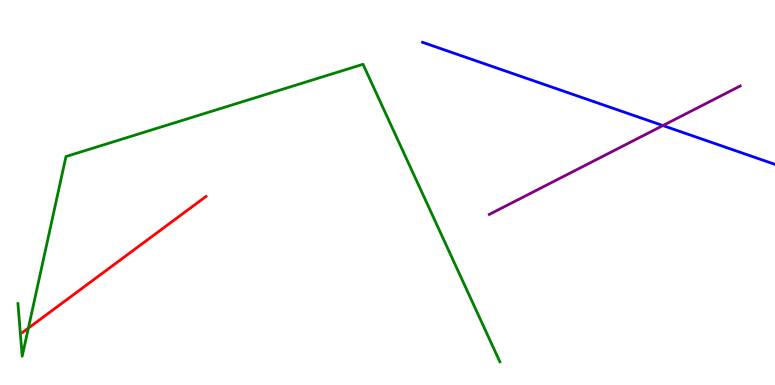[{'lines': ['blue', 'red'], 'intersections': []}, {'lines': ['green', 'red'], 'intersections': [{'x': 0.366, 'y': 1.48}]}, {'lines': ['purple', 'red'], 'intersections': []}, {'lines': ['blue', 'green'], 'intersections': []}, {'lines': ['blue', 'purple'], 'intersections': [{'x': 8.55, 'y': 6.74}]}, {'lines': ['green', 'purple'], 'intersections': []}]